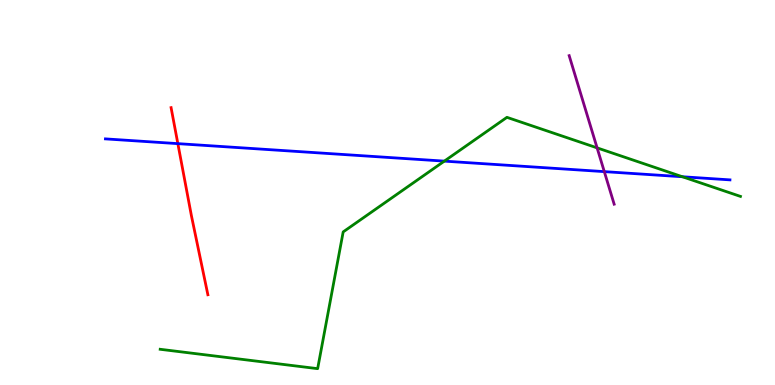[{'lines': ['blue', 'red'], 'intersections': [{'x': 2.29, 'y': 6.27}]}, {'lines': ['green', 'red'], 'intersections': []}, {'lines': ['purple', 'red'], 'intersections': []}, {'lines': ['blue', 'green'], 'intersections': [{'x': 5.73, 'y': 5.81}, {'x': 8.81, 'y': 5.41}]}, {'lines': ['blue', 'purple'], 'intersections': [{'x': 7.8, 'y': 5.54}]}, {'lines': ['green', 'purple'], 'intersections': [{'x': 7.7, 'y': 6.16}]}]